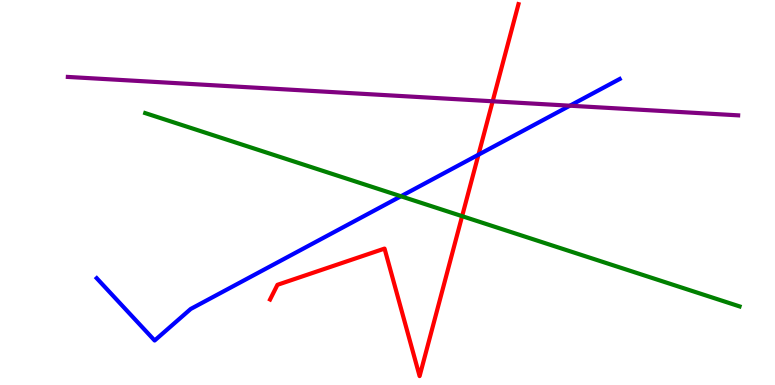[{'lines': ['blue', 'red'], 'intersections': [{'x': 6.17, 'y': 5.98}]}, {'lines': ['green', 'red'], 'intersections': [{'x': 5.96, 'y': 4.39}]}, {'lines': ['purple', 'red'], 'intersections': [{'x': 6.36, 'y': 7.37}]}, {'lines': ['blue', 'green'], 'intersections': [{'x': 5.17, 'y': 4.9}]}, {'lines': ['blue', 'purple'], 'intersections': [{'x': 7.35, 'y': 7.25}]}, {'lines': ['green', 'purple'], 'intersections': []}]